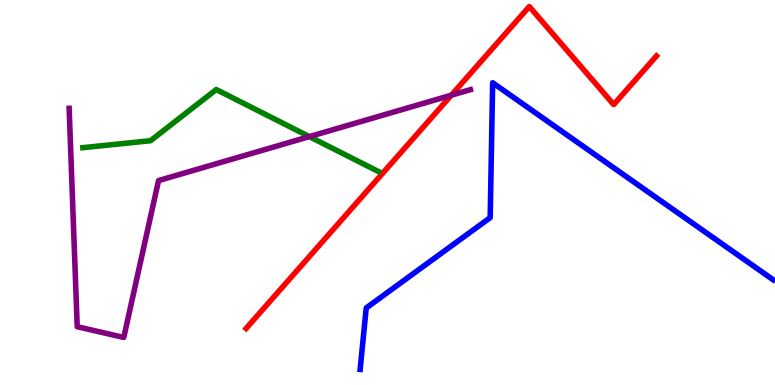[{'lines': ['blue', 'red'], 'intersections': []}, {'lines': ['green', 'red'], 'intersections': []}, {'lines': ['purple', 'red'], 'intersections': [{'x': 5.82, 'y': 7.53}]}, {'lines': ['blue', 'green'], 'intersections': []}, {'lines': ['blue', 'purple'], 'intersections': []}, {'lines': ['green', 'purple'], 'intersections': [{'x': 3.99, 'y': 6.45}]}]